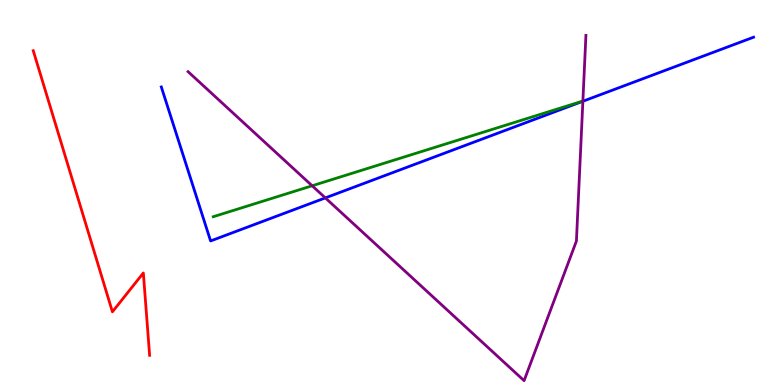[{'lines': ['blue', 'red'], 'intersections': []}, {'lines': ['green', 'red'], 'intersections': []}, {'lines': ['purple', 'red'], 'intersections': []}, {'lines': ['blue', 'green'], 'intersections': []}, {'lines': ['blue', 'purple'], 'intersections': [{'x': 4.2, 'y': 4.86}, {'x': 7.52, 'y': 7.37}]}, {'lines': ['green', 'purple'], 'intersections': [{'x': 4.03, 'y': 5.17}]}]